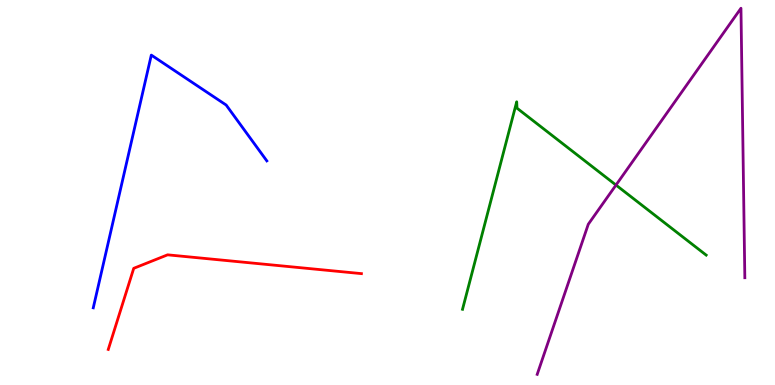[{'lines': ['blue', 'red'], 'intersections': []}, {'lines': ['green', 'red'], 'intersections': []}, {'lines': ['purple', 'red'], 'intersections': []}, {'lines': ['blue', 'green'], 'intersections': []}, {'lines': ['blue', 'purple'], 'intersections': []}, {'lines': ['green', 'purple'], 'intersections': [{'x': 7.95, 'y': 5.19}]}]